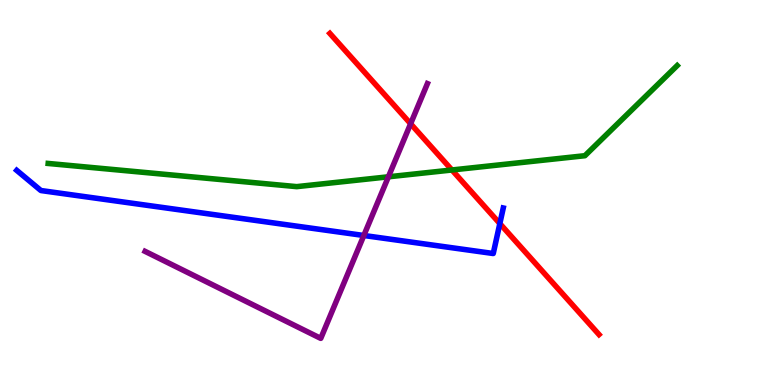[{'lines': ['blue', 'red'], 'intersections': [{'x': 6.45, 'y': 4.19}]}, {'lines': ['green', 'red'], 'intersections': [{'x': 5.83, 'y': 5.58}]}, {'lines': ['purple', 'red'], 'intersections': [{'x': 5.3, 'y': 6.79}]}, {'lines': ['blue', 'green'], 'intersections': []}, {'lines': ['blue', 'purple'], 'intersections': [{'x': 4.69, 'y': 3.88}]}, {'lines': ['green', 'purple'], 'intersections': [{'x': 5.01, 'y': 5.41}]}]